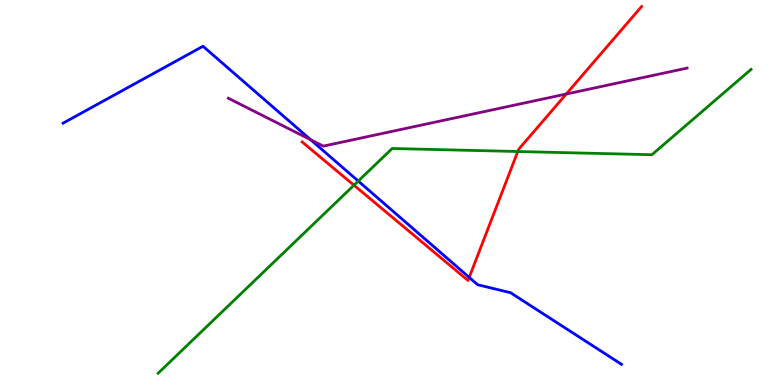[{'lines': ['blue', 'red'], 'intersections': [{'x': 6.05, 'y': 2.8}]}, {'lines': ['green', 'red'], 'intersections': [{'x': 4.57, 'y': 5.19}, {'x': 6.68, 'y': 6.06}]}, {'lines': ['purple', 'red'], 'intersections': [{'x': 7.31, 'y': 7.56}]}, {'lines': ['blue', 'green'], 'intersections': [{'x': 4.62, 'y': 5.3}]}, {'lines': ['blue', 'purple'], 'intersections': [{'x': 4.01, 'y': 6.37}]}, {'lines': ['green', 'purple'], 'intersections': []}]